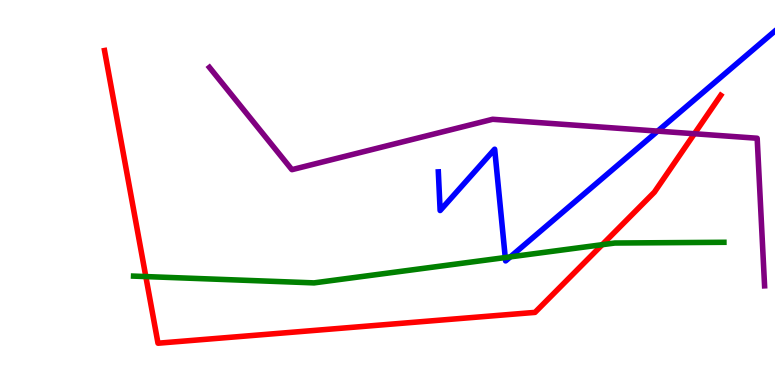[{'lines': ['blue', 'red'], 'intersections': []}, {'lines': ['green', 'red'], 'intersections': [{'x': 1.88, 'y': 2.82}, {'x': 7.77, 'y': 3.64}]}, {'lines': ['purple', 'red'], 'intersections': [{'x': 8.96, 'y': 6.53}]}, {'lines': ['blue', 'green'], 'intersections': [{'x': 6.52, 'y': 3.31}, {'x': 6.59, 'y': 3.33}]}, {'lines': ['blue', 'purple'], 'intersections': [{'x': 8.49, 'y': 6.59}]}, {'lines': ['green', 'purple'], 'intersections': []}]